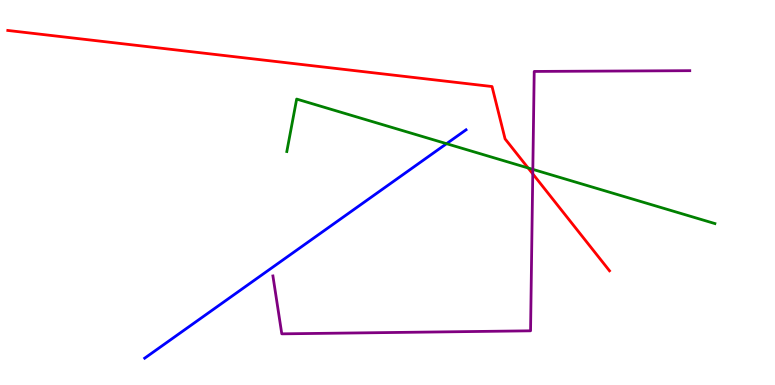[{'lines': ['blue', 'red'], 'intersections': []}, {'lines': ['green', 'red'], 'intersections': [{'x': 6.81, 'y': 5.64}]}, {'lines': ['purple', 'red'], 'intersections': [{'x': 6.87, 'y': 5.48}]}, {'lines': ['blue', 'green'], 'intersections': [{'x': 5.76, 'y': 6.27}]}, {'lines': ['blue', 'purple'], 'intersections': []}, {'lines': ['green', 'purple'], 'intersections': [{'x': 6.88, 'y': 5.6}]}]